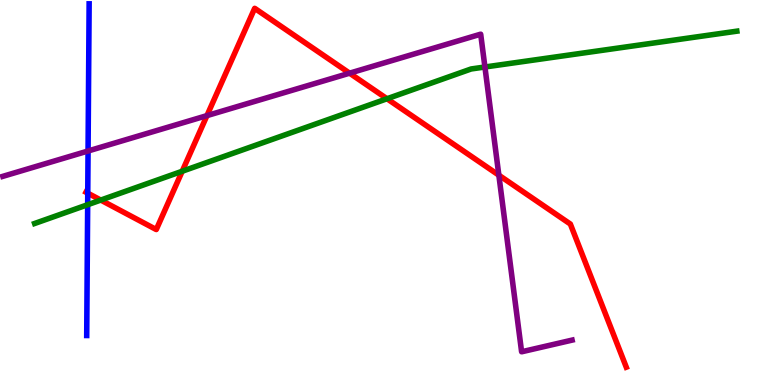[{'lines': ['blue', 'red'], 'intersections': [{'x': 1.13, 'y': 4.98}]}, {'lines': ['green', 'red'], 'intersections': [{'x': 1.3, 'y': 4.8}, {'x': 2.35, 'y': 5.55}, {'x': 4.99, 'y': 7.44}]}, {'lines': ['purple', 'red'], 'intersections': [{'x': 2.67, 'y': 7.0}, {'x': 4.51, 'y': 8.1}, {'x': 6.44, 'y': 5.45}]}, {'lines': ['blue', 'green'], 'intersections': [{'x': 1.13, 'y': 4.68}]}, {'lines': ['blue', 'purple'], 'intersections': [{'x': 1.14, 'y': 6.08}]}, {'lines': ['green', 'purple'], 'intersections': [{'x': 6.26, 'y': 8.26}]}]